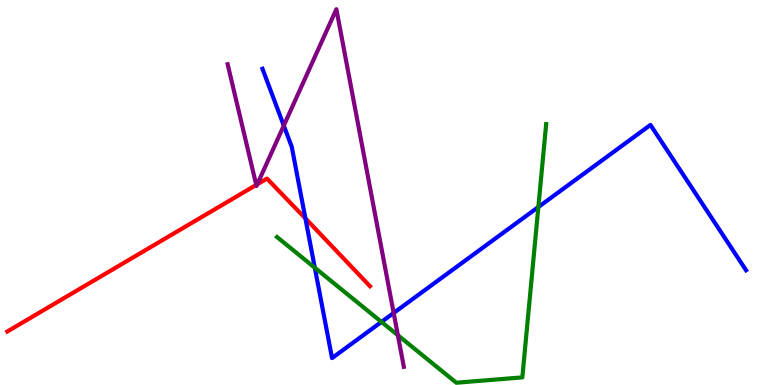[{'lines': ['blue', 'red'], 'intersections': [{'x': 3.94, 'y': 4.33}]}, {'lines': ['green', 'red'], 'intersections': []}, {'lines': ['purple', 'red'], 'intersections': [{'x': 3.31, 'y': 5.2}, {'x': 3.32, 'y': 5.21}]}, {'lines': ['blue', 'green'], 'intersections': [{'x': 4.06, 'y': 3.05}, {'x': 4.92, 'y': 1.64}, {'x': 6.95, 'y': 4.62}]}, {'lines': ['blue', 'purple'], 'intersections': [{'x': 3.66, 'y': 6.74}, {'x': 5.08, 'y': 1.87}]}, {'lines': ['green', 'purple'], 'intersections': [{'x': 5.13, 'y': 1.29}]}]